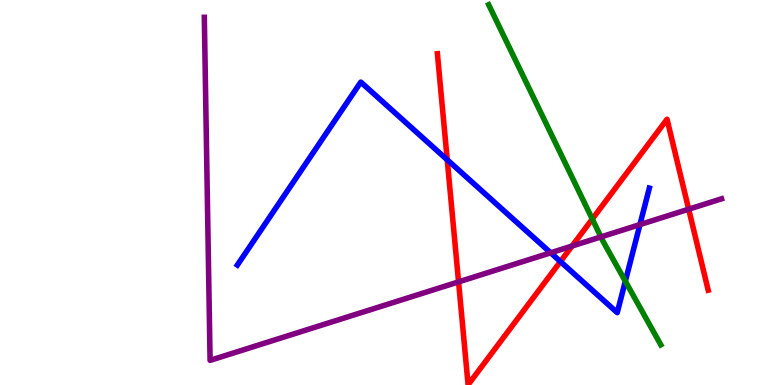[{'lines': ['blue', 'red'], 'intersections': [{'x': 5.77, 'y': 5.85}, {'x': 7.23, 'y': 3.21}]}, {'lines': ['green', 'red'], 'intersections': [{'x': 7.64, 'y': 4.31}]}, {'lines': ['purple', 'red'], 'intersections': [{'x': 5.92, 'y': 2.68}, {'x': 7.38, 'y': 3.61}, {'x': 8.89, 'y': 4.57}]}, {'lines': ['blue', 'green'], 'intersections': [{'x': 8.07, 'y': 2.7}]}, {'lines': ['blue', 'purple'], 'intersections': [{'x': 7.11, 'y': 3.43}, {'x': 8.26, 'y': 4.17}]}, {'lines': ['green', 'purple'], 'intersections': [{'x': 7.75, 'y': 3.85}]}]